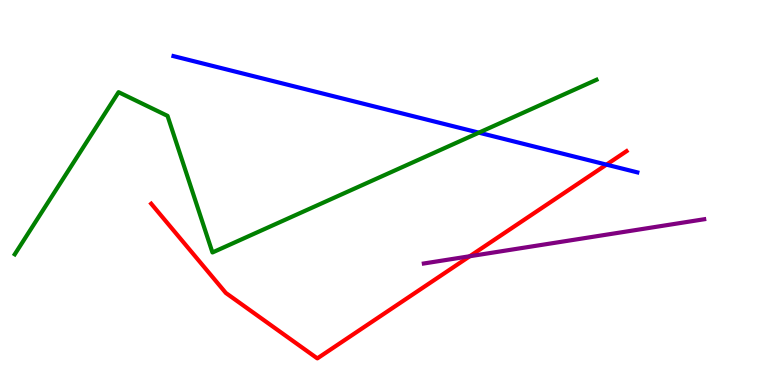[{'lines': ['blue', 'red'], 'intersections': [{'x': 7.83, 'y': 5.72}]}, {'lines': ['green', 'red'], 'intersections': []}, {'lines': ['purple', 'red'], 'intersections': [{'x': 6.06, 'y': 3.34}]}, {'lines': ['blue', 'green'], 'intersections': [{'x': 6.18, 'y': 6.55}]}, {'lines': ['blue', 'purple'], 'intersections': []}, {'lines': ['green', 'purple'], 'intersections': []}]